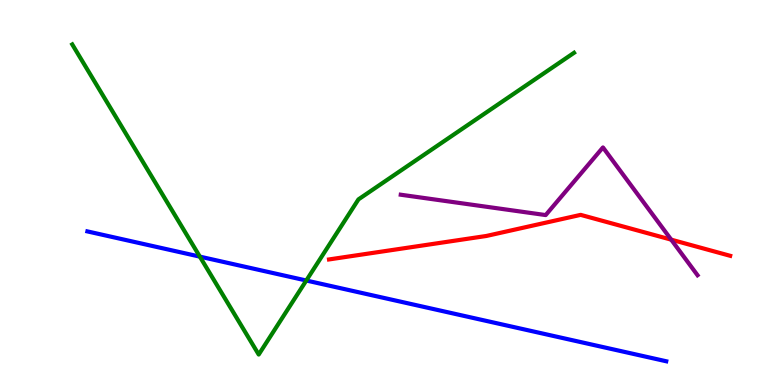[{'lines': ['blue', 'red'], 'intersections': []}, {'lines': ['green', 'red'], 'intersections': []}, {'lines': ['purple', 'red'], 'intersections': [{'x': 8.66, 'y': 3.78}]}, {'lines': ['blue', 'green'], 'intersections': [{'x': 2.58, 'y': 3.33}, {'x': 3.95, 'y': 2.71}]}, {'lines': ['blue', 'purple'], 'intersections': []}, {'lines': ['green', 'purple'], 'intersections': []}]